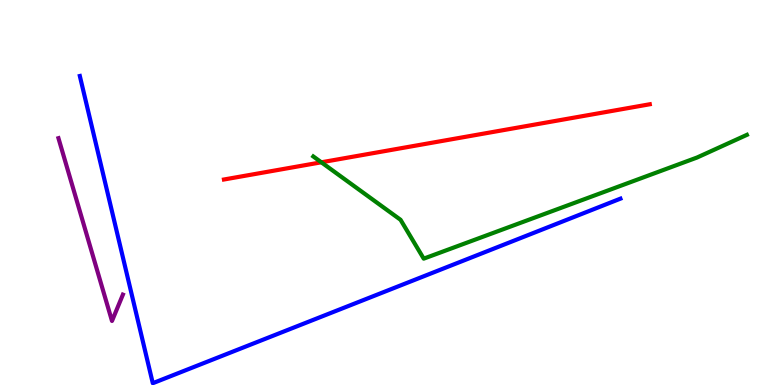[{'lines': ['blue', 'red'], 'intersections': []}, {'lines': ['green', 'red'], 'intersections': [{'x': 4.15, 'y': 5.78}]}, {'lines': ['purple', 'red'], 'intersections': []}, {'lines': ['blue', 'green'], 'intersections': []}, {'lines': ['blue', 'purple'], 'intersections': []}, {'lines': ['green', 'purple'], 'intersections': []}]